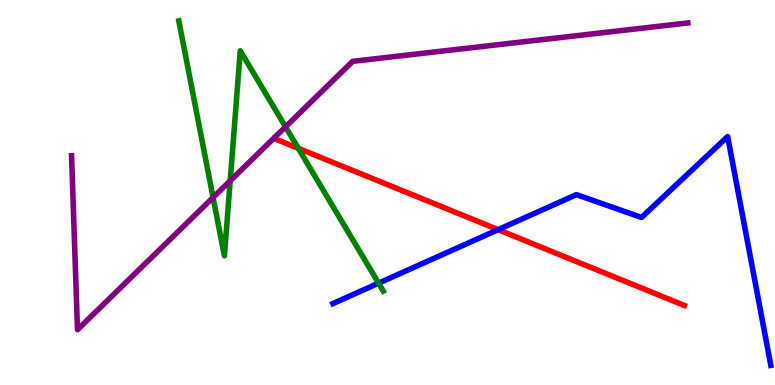[{'lines': ['blue', 'red'], 'intersections': [{'x': 6.43, 'y': 4.03}]}, {'lines': ['green', 'red'], 'intersections': [{'x': 3.85, 'y': 6.15}]}, {'lines': ['purple', 'red'], 'intersections': []}, {'lines': ['blue', 'green'], 'intersections': [{'x': 4.88, 'y': 2.65}]}, {'lines': ['blue', 'purple'], 'intersections': []}, {'lines': ['green', 'purple'], 'intersections': [{'x': 2.75, 'y': 4.87}, {'x': 2.97, 'y': 5.3}, {'x': 3.68, 'y': 6.71}]}]